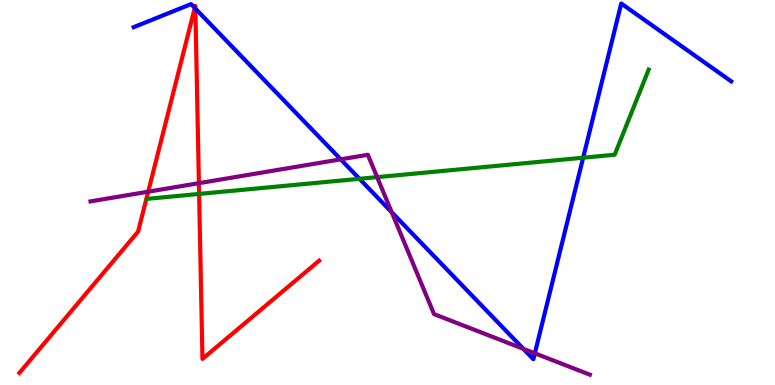[{'lines': ['blue', 'red'], 'intersections': [{'x': 2.51, 'y': 9.79}, {'x': 2.52, 'y': 9.78}]}, {'lines': ['green', 'red'], 'intersections': [{'x': 2.57, 'y': 4.96}]}, {'lines': ['purple', 'red'], 'intersections': [{'x': 1.91, 'y': 5.02}, {'x': 2.57, 'y': 5.24}]}, {'lines': ['blue', 'green'], 'intersections': [{'x': 4.64, 'y': 5.36}, {'x': 7.52, 'y': 5.9}]}, {'lines': ['blue', 'purple'], 'intersections': [{'x': 4.4, 'y': 5.86}, {'x': 5.05, 'y': 4.49}, {'x': 6.75, 'y': 0.939}, {'x': 6.9, 'y': 0.823}]}, {'lines': ['green', 'purple'], 'intersections': [{'x': 4.87, 'y': 5.4}]}]